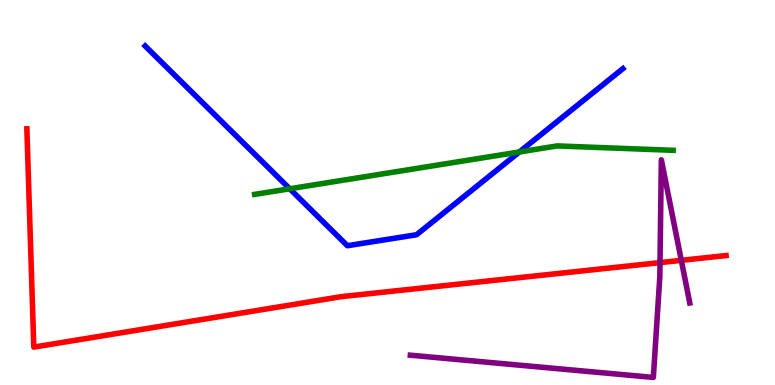[{'lines': ['blue', 'red'], 'intersections': []}, {'lines': ['green', 'red'], 'intersections': []}, {'lines': ['purple', 'red'], 'intersections': [{'x': 8.52, 'y': 3.18}, {'x': 8.79, 'y': 3.24}]}, {'lines': ['blue', 'green'], 'intersections': [{'x': 3.74, 'y': 5.1}, {'x': 6.7, 'y': 6.05}]}, {'lines': ['blue', 'purple'], 'intersections': []}, {'lines': ['green', 'purple'], 'intersections': []}]